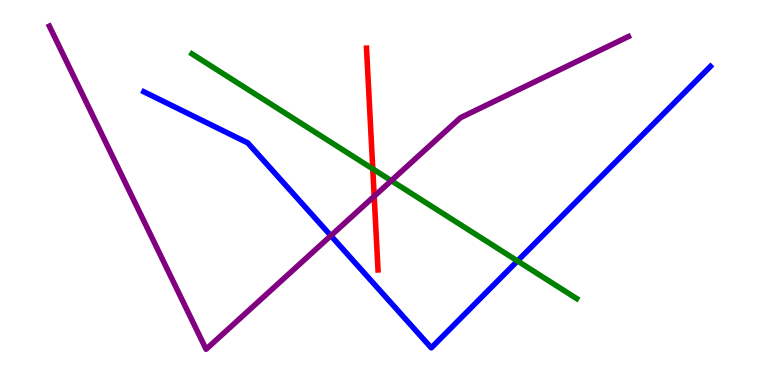[{'lines': ['blue', 'red'], 'intersections': []}, {'lines': ['green', 'red'], 'intersections': [{'x': 4.81, 'y': 5.61}]}, {'lines': ['purple', 'red'], 'intersections': [{'x': 4.83, 'y': 4.9}]}, {'lines': ['blue', 'green'], 'intersections': [{'x': 6.68, 'y': 3.22}]}, {'lines': ['blue', 'purple'], 'intersections': [{'x': 4.27, 'y': 3.88}]}, {'lines': ['green', 'purple'], 'intersections': [{'x': 5.05, 'y': 5.31}]}]